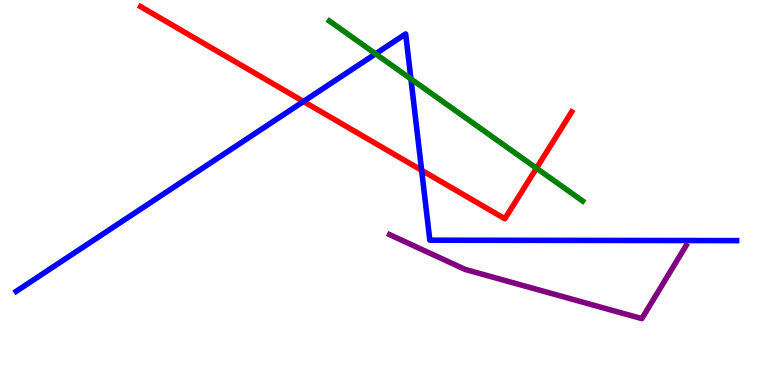[{'lines': ['blue', 'red'], 'intersections': [{'x': 3.92, 'y': 7.36}, {'x': 5.44, 'y': 5.58}]}, {'lines': ['green', 'red'], 'intersections': [{'x': 6.92, 'y': 5.63}]}, {'lines': ['purple', 'red'], 'intersections': []}, {'lines': ['blue', 'green'], 'intersections': [{'x': 4.85, 'y': 8.6}, {'x': 5.3, 'y': 7.95}]}, {'lines': ['blue', 'purple'], 'intersections': []}, {'lines': ['green', 'purple'], 'intersections': []}]